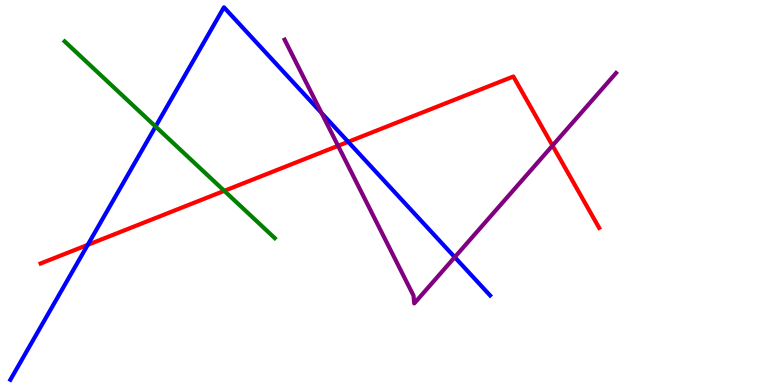[{'lines': ['blue', 'red'], 'intersections': [{'x': 1.13, 'y': 3.64}, {'x': 4.49, 'y': 6.32}]}, {'lines': ['green', 'red'], 'intersections': [{'x': 2.89, 'y': 5.04}]}, {'lines': ['purple', 'red'], 'intersections': [{'x': 4.36, 'y': 6.21}, {'x': 7.13, 'y': 6.22}]}, {'lines': ['blue', 'green'], 'intersections': [{'x': 2.01, 'y': 6.71}]}, {'lines': ['blue', 'purple'], 'intersections': [{'x': 4.15, 'y': 7.07}, {'x': 5.87, 'y': 3.32}]}, {'lines': ['green', 'purple'], 'intersections': []}]